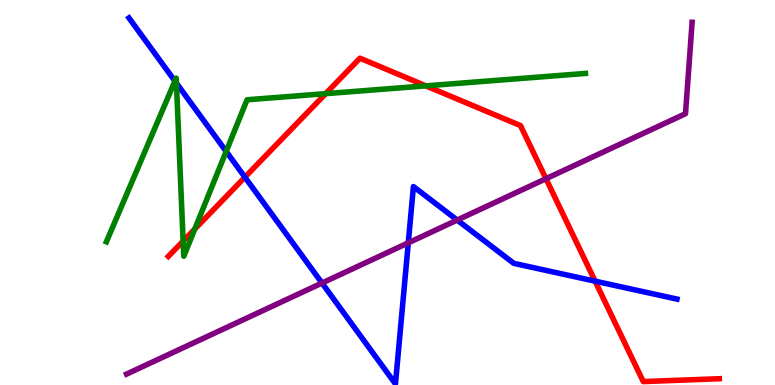[{'lines': ['blue', 'red'], 'intersections': [{'x': 3.16, 'y': 5.4}, {'x': 7.68, 'y': 2.7}]}, {'lines': ['green', 'red'], 'intersections': [{'x': 2.36, 'y': 3.74}, {'x': 2.51, 'y': 4.05}, {'x': 4.2, 'y': 7.57}, {'x': 5.49, 'y': 7.77}]}, {'lines': ['purple', 'red'], 'intersections': [{'x': 7.04, 'y': 5.36}]}, {'lines': ['blue', 'green'], 'intersections': [{'x': 2.26, 'y': 7.89}, {'x': 2.28, 'y': 7.84}, {'x': 2.92, 'y': 6.07}]}, {'lines': ['blue', 'purple'], 'intersections': [{'x': 4.15, 'y': 2.65}, {'x': 5.27, 'y': 3.69}, {'x': 5.9, 'y': 4.28}]}, {'lines': ['green', 'purple'], 'intersections': []}]